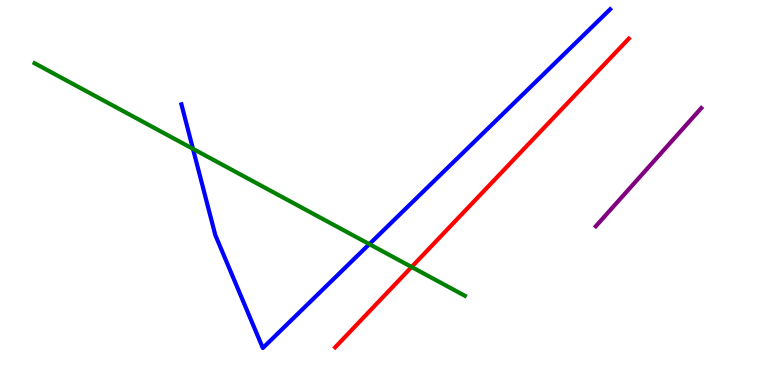[{'lines': ['blue', 'red'], 'intersections': []}, {'lines': ['green', 'red'], 'intersections': [{'x': 5.31, 'y': 3.07}]}, {'lines': ['purple', 'red'], 'intersections': []}, {'lines': ['blue', 'green'], 'intersections': [{'x': 2.49, 'y': 6.13}, {'x': 4.77, 'y': 3.66}]}, {'lines': ['blue', 'purple'], 'intersections': []}, {'lines': ['green', 'purple'], 'intersections': []}]